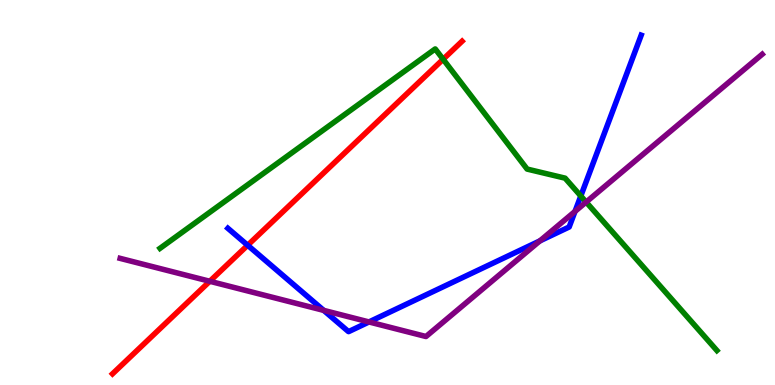[{'lines': ['blue', 'red'], 'intersections': [{'x': 3.2, 'y': 3.63}]}, {'lines': ['green', 'red'], 'intersections': [{'x': 5.72, 'y': 8.46}]}, {'lines': ['purple', 'red'], 'intersections': [{'x': 2.71, 'y': 2.69}]}, {'lines': ['blue', 'green'], 'intersections': [{'x': 7.49, 'y': 4.91}]}, {'lines': ['blue', 'purple'], 'intersections': [{'x': 4.18, 'y': 1.94}, {'x': 4.76, 'y': 1.64}, {'x': 6.97, 'y': 3.74}, {'x': 7.42, 'y': 4.51}]}, {'lines': ['green', 'purple'], 'intersections': [{'x': 7.56, 'y': 4.75}]}]